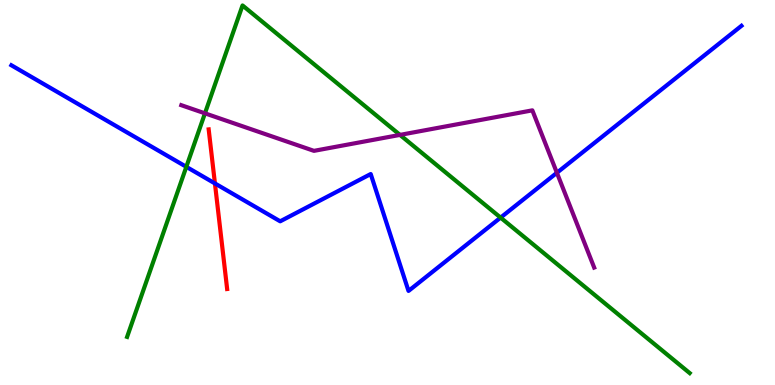[{'lines': ['blue', 'red'], 'intersections': [{'x': 2.77, 'y': 5.24}]}, {'lines': ['green', 'red'], 'intersections': []}, {'lines': ['purple', 'red'], 'intersections': []}, {'lines': ['blue', 'green'], 'intersections': [{'x': 2.4, 'y': 5.67}, {'x': 6.46, 'y': 4.35}]}, {'lines': ['blue', 'purple'], 'intersections': [{'x': 7.19, 'y': 5.51}]}, {'lines': ['green', 'purple'], 'intersections': [{'x': 2.64, 'y': 7.06}, {'x': 5.16, 'y': 6.5}]}]